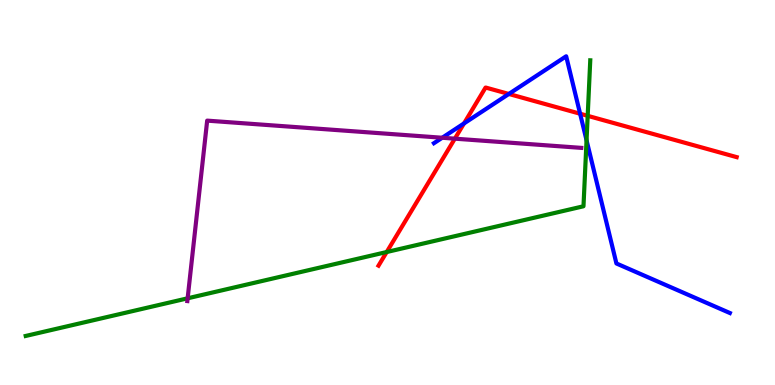[{'lines': ['blue', 'red'], 'intersections': [{'x': 5.99, 'y': 6.79}, {'x': 6.57, 'y': 7.56}, {'x': 7.49, 'y': 7.05}]}, {'lines': ['green', 'red'], 'intersections': [{'x': 4.99, 'y': 3.45}, {'x': 7.58, 'y': 6.99}]}, {'lines': ['purple', 'red'], 'intersections': [{'x': 5.87, 'y': 6.4}]}, {'lines': ['blue', 'green'], 'intersections': [{'x': 7.57, 'y': 6.36}]}, {'lines': ['blue', 'purple'], 'intersections': [{'x': 5.71, 'y': 6.42}]}, {'lines': ['green', 'purple'], 'intersections': [{'x': 2.42, 'y': 2.25}]}]